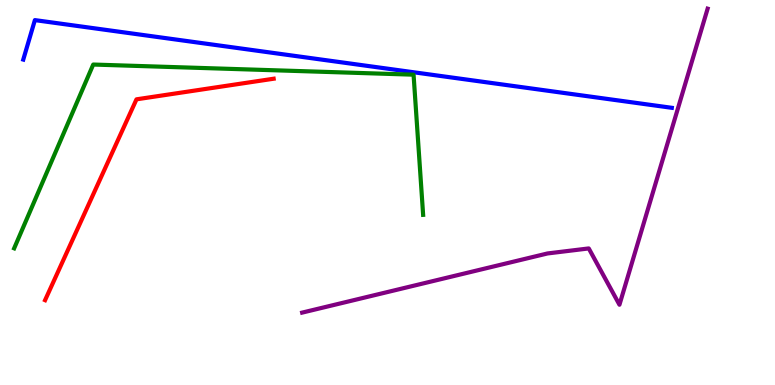[{'lines': ['blue', 'red'], 'intersections': []}, {'lines': ['green', 'red'], 'intersections': []}, {'lines': ['purple', 'red'], 'intersections': []}, {'lines': ['blue', 'green'], 'intersections': []}, {'lines': ['blue', 'purple'], 'intersections': []}, {'lines': ['green', 'purple'], 'intersections': []}]